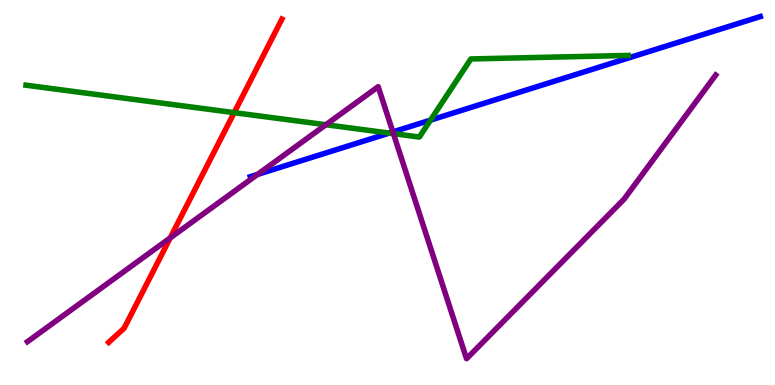[{'lines': ['blue', 'red'], 'intersections': []}, {'lines': ['green', 'red'], 'intersections': [{'x': 3.02, 'y': 7.07}]}, {'lines': ['purple', 'red'], 'intersections': [{'x': 2.2, 'y': 3.82}]}, {'lines': ['blue', 'green'], 'intersections': [{'x': 5.02, 'y': 6.54}, {'x': 5.56, 'y': 6.88}]}, {'lines': ['blue', 'purple'], 'intersections': [{'x': 3.32, 'y': 5.47}, {'x': 5.07, 'y': 6.57}]}, {'lines': ['green', 'purple'], 'intersections': [{'x': 4.2, 'y': 6.76}, {'x': 5.08, 'y': 6.53}]}]